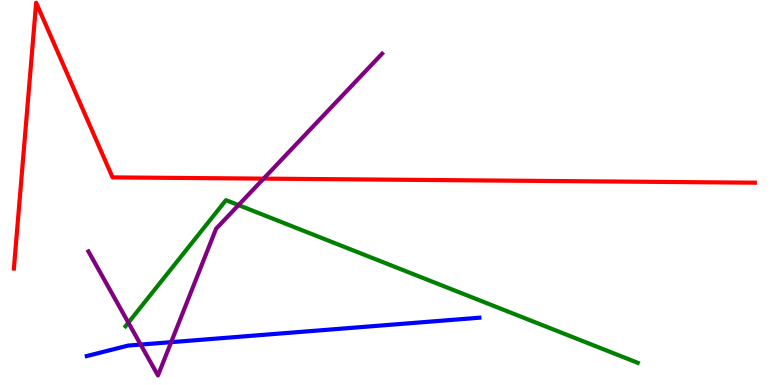[{'lines': ['blue', 'red'], 'intersections': []}, {'lines': ['green', 'red'], 'intersections': []}, {'lines': ['purple', 'red'], 'intersections': [{'x': 3.4, 'y': 5.36}]}, {'lines': ['blue', 'green'], 'intersections': []}, {'lines': ['blue', 'purple'], 'intersections': [{'x': 1.82, 'y': 1.05}, {'x': 2.21, 'y': 1.11}]}, {'lines': ['green', 'purple'], 'intersections': [{'x': 1.66, 'y': 1.62}, {'x': 3.08, 'y': 4.67}]}]